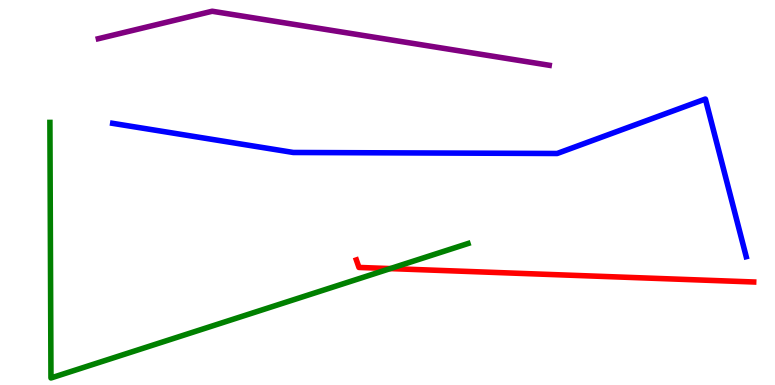[{'lines': ['blue', 'red'], 'intersections': []}, {'lines': ['green', 'red'], 'intersections': [{'x': 5.04, 'y': 3.02}]}, {'lines': ['purple', 'red'], 'intersections': []}, {'lines': ['blue', 'green'], 'intersections': []}, {'lines': ['blue', 'purple'], 'intersections': []}, {'lines': ['green', 'purple'], 'intersections': []}]